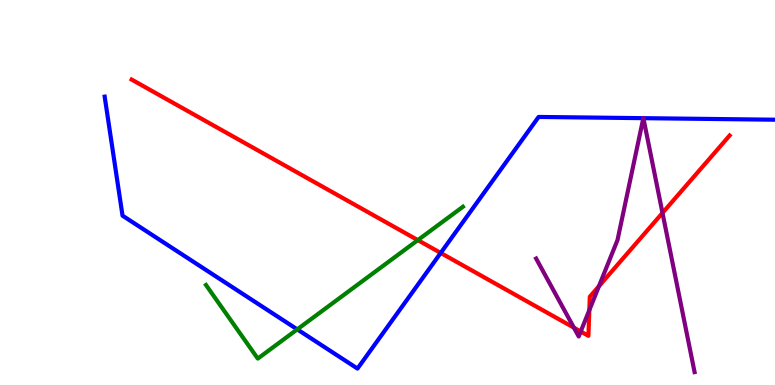[{'lines': ['blue', 'red'], 'intersections': [{'x': 5.69, 'y': 3.43}]}, {'lines': ['green', 'red'], 'intersections': [{'x': 5.39, 'y': 3.76}]}, {'lines': ['purple', 'red'], 'intersections': [{'x': 7.41, 'y': 1.49}, {'x': 7.49, 'y': 1.39}, {'x': 7.6, 'y': 1.94}, {'x': 7.73, 'y': 2.57}, {'x': 8.55, 'y': 4.47}]}, {'lines': ['blue', 'green'], 'intersections': [{'x': 3.84, 'y': 1.44}]}, {'lines': ['blue', 'purple'], 'intersections': [{'x': 8.3, 'y': 6.93}, {'x': 8.3, 'y': 6.93}]}, {'lines': ['green', 'purple'], 'intersections': []}]